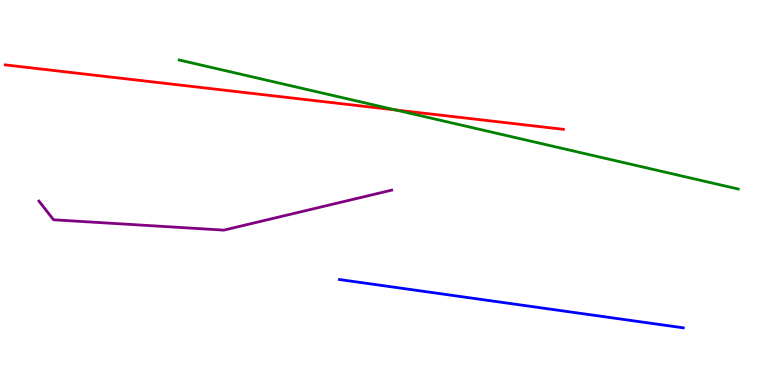[{'lines': ['blue', 'red'], 'intersections': []}, {'lines': ['green', 'red'], 'intersections': [{'x': 5.11, 'y': 7.14}]}, {'lines': ['purple', 'red'], 'intersections': []}, {'lines': ['blue', 'green'], 'intersections': []}, {'lines': ['blue', 'purple'], 'intersections': []}, {'lines': ['green', 'purple'], 'intersections': []}]